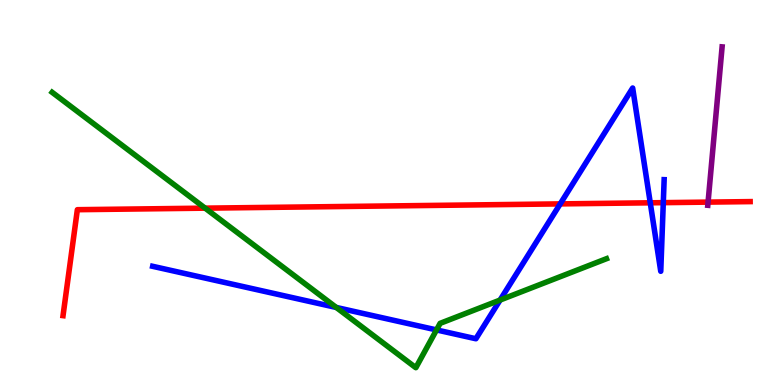[{'lines': ['blue', 'red'], 'intersections': [{'x': 7.23, 'y': 4.7}, {'x': 8.39, 'y': 4.73}, {'x': 8.56, 'y': 4.74}]}, {'lines': ['green', 'red'], 'intersections': [{'x': 2.65, 'y': 4.59}]}, {'lines': ['purple', 'red'], 'intersections': [{'x': 9.14, 'y': 4.75}]}, {'lines': ['blue', 'green'], 'intersections': [{'x': 4.34, 'y': 2.01}, {'x': 5.63, 'y': 1.43}, {'x': 6.45, 'y': 2.21}]}, {'lines': ['blue', 'purple'], 'intersections': []}, {'lines': ['green', 'purple'], 'intersections': []}]